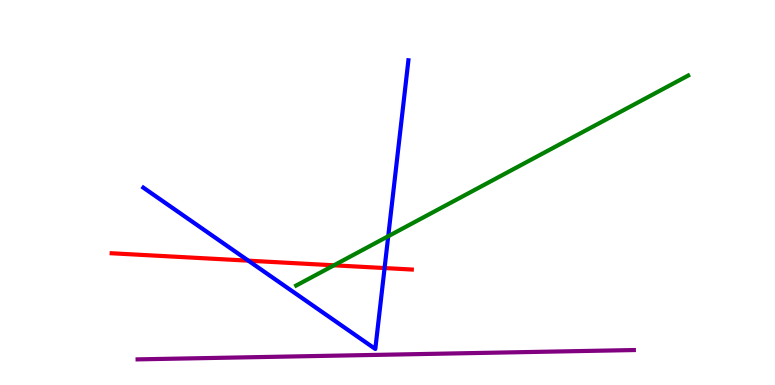[{'lines': ['blue', 'red'], 'intersections': [{'x': 3.2, 'y': 3.23}, {'x': 4.96, 'y': 3.04}]}, {'lines': ['green', 'red'], 'intersections': [{'x': 4.31, 'y': 3.11}]}, {'lines': ['purple', 'red'], 'intersections': []}, {'lines': ['blue', 'green'], 'intersections': [{'x': 5.01, 'y': 3.86}]}, {'lines': ['blue', 'purple'], 'intersections': []}, {'lines': ['green', 'purple'], 'intersections': []}]